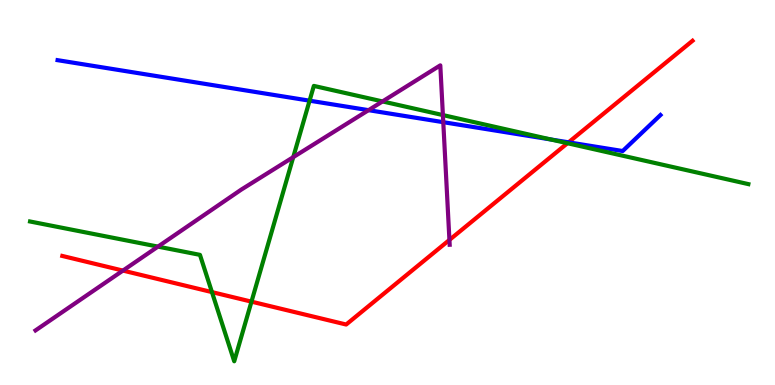[{'lines': ['blue', 'red'], 'intersections': [{'x': 7.34, 'y': 6.3}]}, {'lines': ['green', 'red'], 'intersections': [{'x': 2.73, 'y': 2.41}, {'x': 3.24, 'y': 2.16}, {'x': 7.32, 'y': 6.28}]}, {'lines': ['purple', 'red'], 'intersections': [{'x': 1.59, 'y': 2.97}, {'x': 5.8, 'y': 3.77}]}, {'lines': ['blue', 'green'], 'intersections': [{'x': 3.99, 'y': 7.38}, {'x': 7.11, 'y': 6.38}]}, {'lines': ['blue', 'purple'], 'intersections': [{'x': 4.76, 'y': 7.14}, {'x': 5.72, 'y': 6.83}]}, {'lines': ['green', 'purple'], 'intersections': [{'x': 2.04, 'y': 3.59}, {'x': 3.78, 'y': 5.92}, {'x': 4.94, 'y': 7.37}, {'x': 5.71, 'y': 7.01}]}]